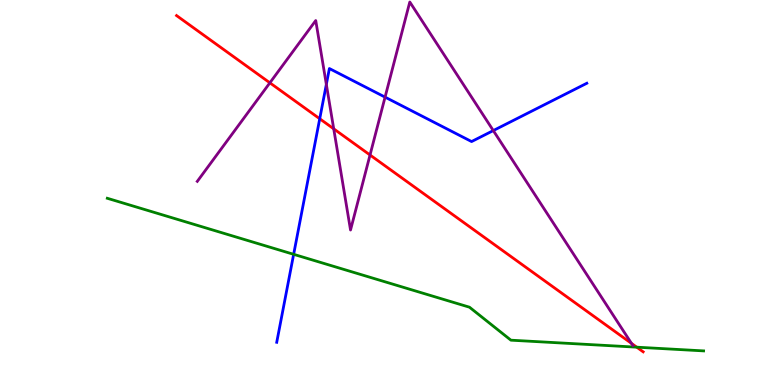[{'lines': ['blue', 'red'], 'intersections': [{'x': 4.13, 'y': 6.92}]}, {'lines': ['green', 'red'], 'intersections': [{'x': 8.22, 'y': 0.982}]}, {'lines': ['purple', 'red'], 'intersections': [{'x': 3.48, 'y': 7.85}, {'x': 4.31, 'y': 6.65}, {'x': 4.77, 'y': 5.97}, {'x': 8.15, 'y': 1.08}]}, {'lines': ['blue', 'green'], 'intersections': [{'x': 3.79, 'y': 3.39}]}, {'lines': ['blue', 'purple'], 'intersections': [{'x': 4.21, 'y': 7.81}, {'x': 4.97, 'y': 7.48}, {'x': 6.37, 'y': 6.61}]}, {'lines': ['green', 'purple'], 'intersections': []}]